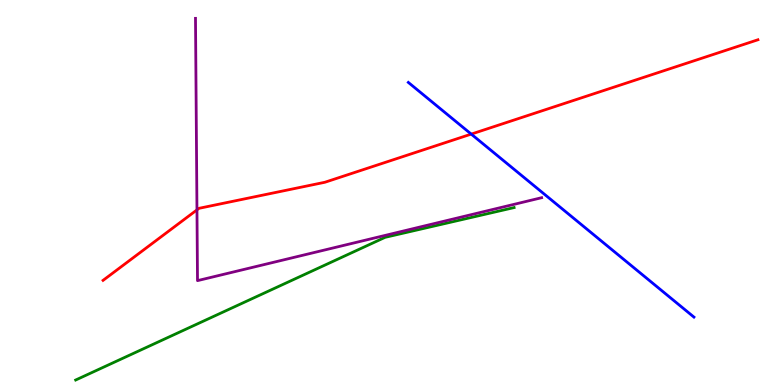[{'lines': ['blue', 'red'], 'intersections': [{'x': 6.08, 'y': 6.52}]}, {'lines': ['green', 'red'], 'intersections': []}, {'lines': ['purple', 'red'], 'intersections': [{'x': 2.54, 'y': 4.55}]}, {'lines': ['blue', 'green'], 'intersections': []}, {'lines': ['blue', 'purple'], 'intersections': []}, {'lines': ['green', 'purple'], 'intersections': []}]